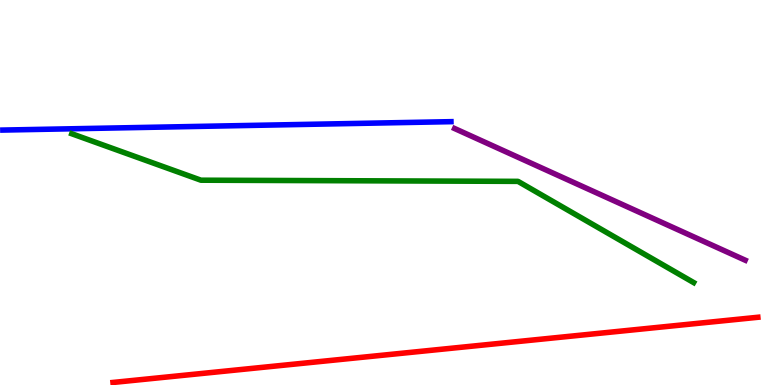[{'lines': ['blue', 'red'], 'intersections': []}, {'lines': ['green', 'red'], 'intersections': []}, {'lines': ['purple', 'red'], 'intersections': []}, {'lines': ['blue', 'green'], 'intersections': []}, {'lines': ['blue', 'purple'], 'intersections': []}, {'lines': ['green', 'purple'], 'intersections': []}]